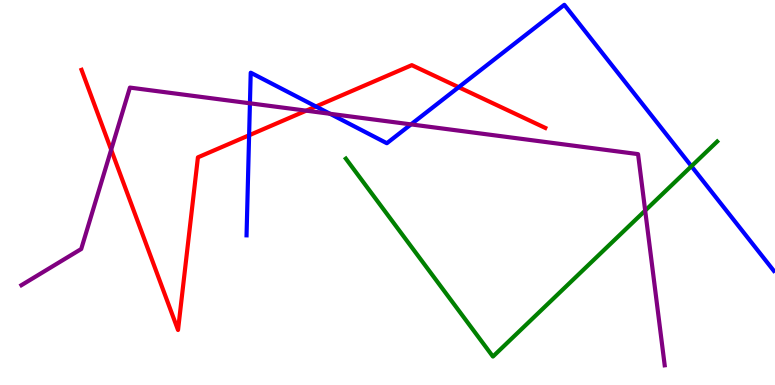[{'lines': ['blue', 'red'], 'intersections': [{'x': 3.21, 'y': 6.49}, {'x': 4.08, 'y': 7.23}, {'x': 5.92, 'y': 7.74}]}, {'lines': ['green', 'red'], 'intersections': []}, {'lines': ['purple', 'red'], 'intersections': [{'x': 1.43, 'y': 6.11}, {'x': 3.95, 'y': 7.13}]}, {'lines': ['blue', 'green'], 'intersections': [{'x': 8.92, 'y': 5.68}]}, {'lines': ['blue', 'purple'], 'intersections': [{'x': 3.22, 'y': 7.32}, {'x': 4.26, 'y': 7.04}, {'x': 5.3, 'y': 6.77}]}, {'lines': ['green', 'purple'], 'intersections': [{'x': 8.32, 'y': 4.53}]}]